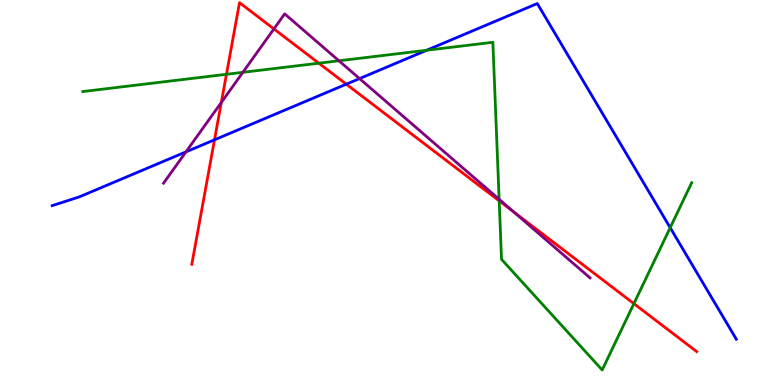[{'lines': ['blue', 'red'], 'intersections': [{'x': 2.77, 'y': 6.37}, {'x': 4.47, 'y': 7.81}]}, {'lines': ['green', 'red'], 'intersections': [{'x': 2.92, 'y': 8.07}, {'x': 4.11, 'y': 8.36}, {'x': 6.44, 'y': 4.78}, {'x': 8.18, 'y': 2.11}]}, {'lines': ['purple', 'red'], 'intersections': [{'x': 2.86, 'y': 7.34}, {'x': 3.53, 'y': 9.25}, {'x': 6.63, 'y': 4.49}]}, {'lines': ['blue', 'green'], 'intersections': [{'x': 5.51, 'y': 8.7}, {'x': 8.65, 'y': 4.09}]}, {'lines': ['blue', 'purple'], 'intersections': [{'x': 2.4, 'y': 6.06}, {'x': 4.64, 'y': 7.96}]}, {'lines': ['green', 'purple'], 'intersections': [{'x': 3.13, 'y': 8.12}, {'x': 4.37, 'y': 8.42}, {'x': 6.44, 'y': 4.82}]}]